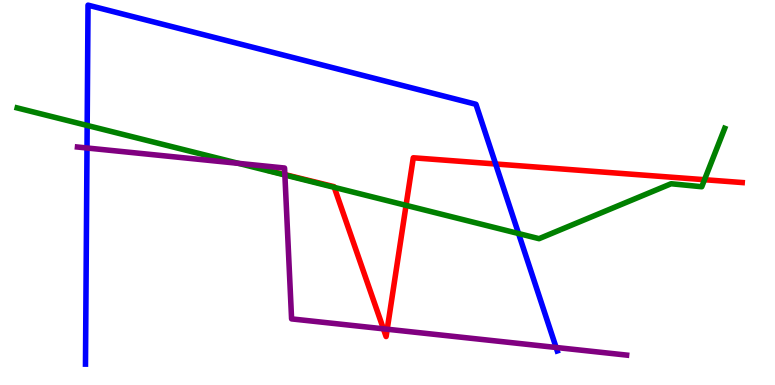[{'lines': ['blue', 'red'], 'intersections': [{'x': 6.4, 'y': 5.74}]}, {'lines': ['green', 'red'], 'intersections': [{'x': 4.31, 'y': 5.13}, {'x': 5.24, 'y': 4.67}, {'x': 9.09, 'y': 5.33}]}, {'lines': ['purple', 'red'], 'intersections': [{'x': 3.68, 'y': 5.47}, {'x': 4.95, 'y': 1.46}, {'x': 5.0, 'y': 1.45}]}, {'lines': ['blue', 'green'], 'intersections': [{'x': 1.12, 'y': 6.74}, {'x': 6.69, 'y': 3.93}]}, {'lines': ['blue', 'purple'], 'intersections': [{'x': 1.12, 'y': 6.16}, {'x': 7.18, 'y': 0.975}]}, {'lines': ['green', 'purple'], 'intersections': [{'x': 3.08, 'y': 5.76}, {'x': 3.68, 'y': 5.45}]}]